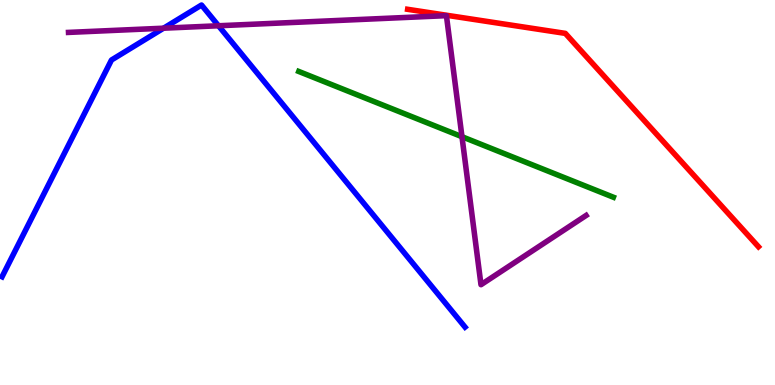[{'lines': ['blue', 'red'], 'intersections': []}, {'lines': ['green', 'red'], 'intersections': []}, {'lines': ['purple', 'red'], 'intersections': []}, {'lines': ['blue', 'green'], 'intersections': []}, {'lines': ['blue', 'purple'], 'intersections': [{'x': 2.11, 'y': 9.27}, {'x': 2.82, 'y': 9.33}]}, {'lines': ['green', 'purple'], 'intersections': [{'x': 5.96, 'y': 6.45}]}]